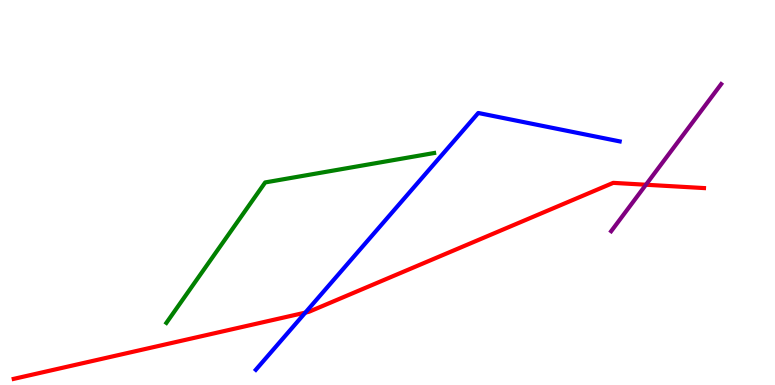[{'lines': ['blue', 'red'], 'intersections': [{'x': 3.94, 'y': 1.88}]}, {'lines': ['green', 'red'], 'intersections': []}, {'lines': ['purple', 'red'], 'intersections': [{'x': 8.33, 'y': 5.2}]}, {'lines': ['blue', 'green'], 'intersections': []}, {'lines': ['blue', 'purple'], 'intersections': []}, {'lines': ['green', 'purple'], 'intersections': []}]